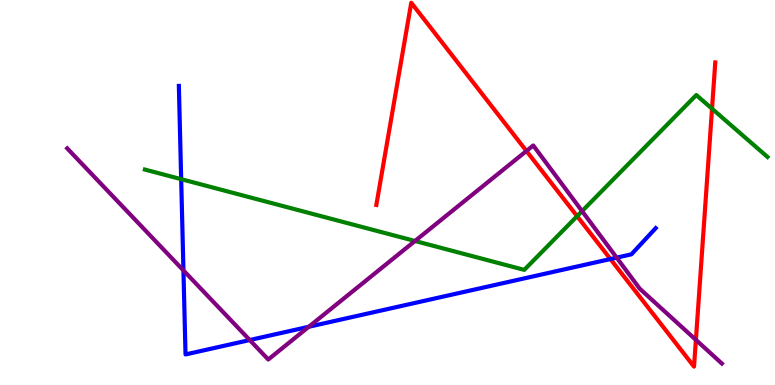[{'lines': ['blue', 'red'], 'intersections': [{'x': 7.88, 'y': 3.27}]}, {'lines': ['green', 'red'], 'intersections': [{'x': 7.45, 'y': 4.38}, {'x': 9.19, 'y': 7.18}]}, {'lines': ['purple', 'red'], 'intersections': [{'x': 6.79, 'y': 6.08}, {'x': 8.98, 'y': 1.17}]}, {'lines': ['blue', 'green'], 'intersections': [{'x': 2.34, 'y': 5.35}]}, {'lines': ['blue', 'purple'], 'intersections': [{'x': 2.37, 'y': 2.98}, {'x': 3.22, 'y': 1.17}, {'x': 3.98, 'y': 1.51}, {'x': 7.96, 'y': 3.31}]}, {'lines': ['green', 'purple'], 'intersections': [{'x': 5.35, 'y': 3.74}, {'x': 7.51, 'y': 4.52}]}]